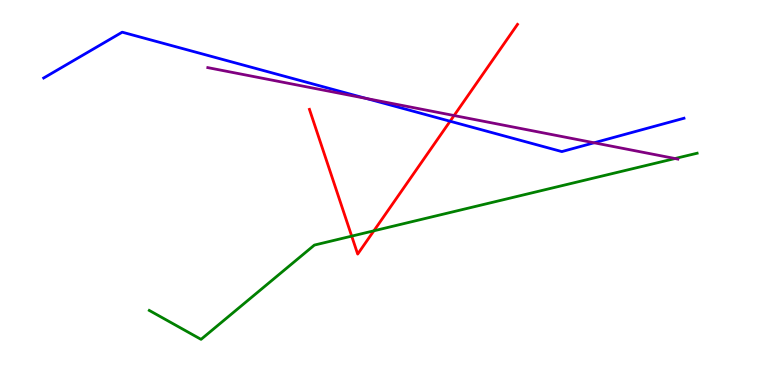[{'lines': ['blue', 'red'], 'intersections': [{'x': 5.81, 'y': 6.85}]}, {'lines': ['green', 'red'], 'intersections': [{'x': 4.54, 'y': 3.87}, {'x': 4.82, 'y': 4.01}]}, {'lines': ['purple', 'red'], 'intersections': [{'x': 5.86, 'y': 7.0}]}, {'lines': ['blue', 'green'], 'intersections': []}, {'lines': ['blue', 'purple'], 'intersections': [{'x': 4.72, 'y': 7.44}, {'x': 7.67, 'y': 6.29}]}, {'lines': ['green', 'purple'], 'intersections': [{'x': 8.71, 'y': 5.88}]}]